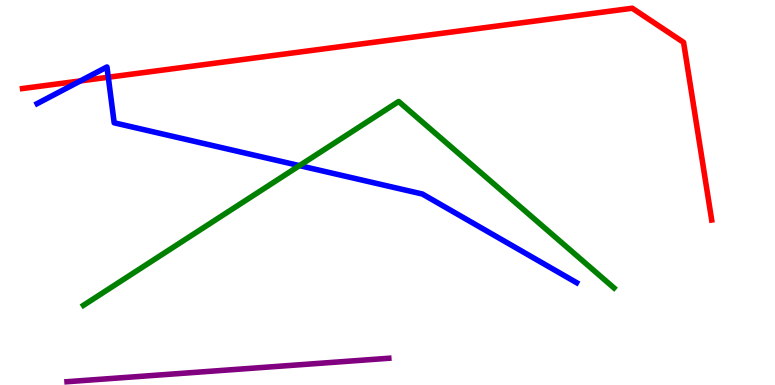[{'lines': ['blue', 'red'], 'intersections': [{'x': 1.04, 'y': 7.9}, {'x': 1.4, 'y': 7.99}]}, {'lines': ['green', 'red'], 'intersections': []}, {'lines': ['purple', 'red'], 'intersections': []}, {'lines': ['blue', 'green'], 'intersections': [{'x': 3.86, 'y': 5.7}]}, {'lines': ['blue', 'purple'], 'intersections': []}, {'lines': ['green', 'purple'], 'intersections': []}]